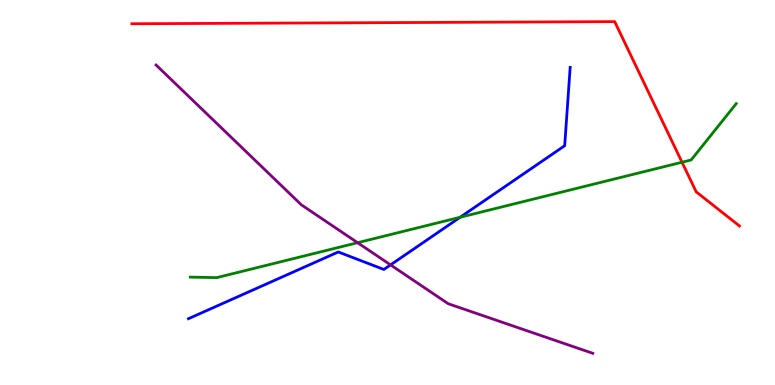[{'lines': ['blue', 'red'], 'intersections': []}, {'lines': ['green', 'red'], 'intersections': [{'x': 8.8, 'y': 5.79}]}, {'lines': ['purple', 'red'], 'intersections': []}, {'lines': ['blue', 'green'], 'intersections': [{'x': 5.94, 'y': 4.36}]}, {'lines': ['blue', 'purple'], 'intersections': [{'x': 5.04, 'y': 3.12}]}, {'lines': ['green', 'purple'], 'intersections': [{'x': 4.61, 'y': 3.7}]}]